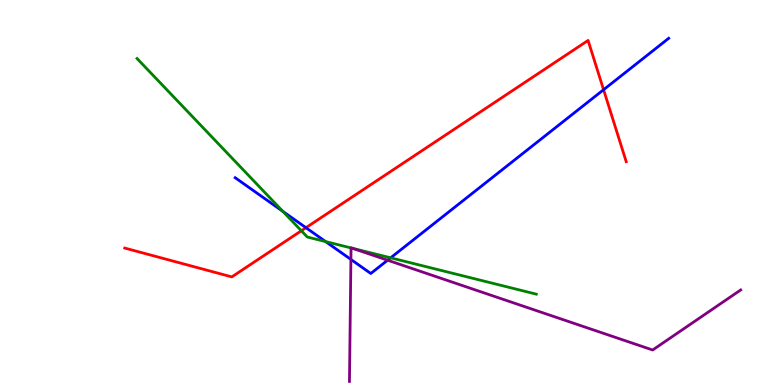[{'lines': ['blue', 'red'], 'intersections': [{'x': 3.95, 'y': 4.09}, {'x': 7.79, 'y': 7.67}]}, {'lines': ['green', 'red'], 'intersections': [{'x': 3.89, 'y': 4.01}]}, {'lines': ['purple', 'red'], 'intersections': []}, {'lines': ['blue', 'green'], 'intersections': [{'x': 3.65, 'y': 4.51}, {'x': 4.2, 'y': 3.72}, {'x': 5.04, 'y': 3.3}]}, {'lines': ['blue', 'purple'], 'intersections': [{'x': 4.53, 'y': 3.26}, {'x': 5.0, 'y': 3.24}]}, {'lines': ['green', 'purple'], 'intersections': [{'x': 4.53, 'y': 3.56}, {'x': 4.55, 'y': 3.55}]}]